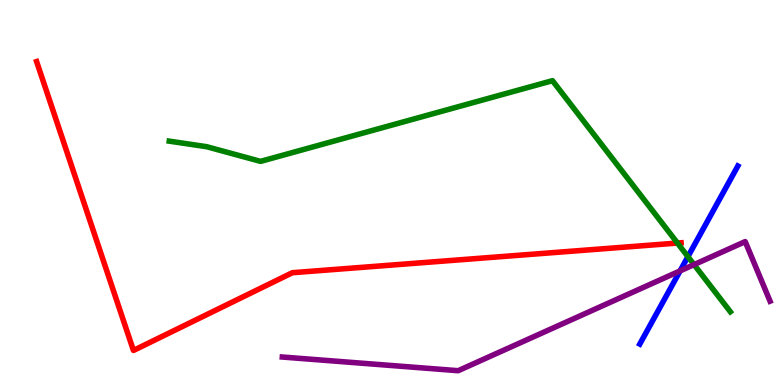[{'lines': ['blue', 'red'], 'intersections': []}, {'lines': ['green', 'red'], 'intersections': [{'x': 8.74, 'y': 3.69}]}, {'lines': ['purple', 'red'], 'intersections': []}, {'lines': ['blue', 'green'], 'intersections': [{'x': 8.88, 'y': 3.33}]}, {'lines': ['blue', 'purple'], 'intersections': [{'x': 8.78, 'y': 2.96}]}, {'lines': ['green', 'purple'], 'intersections': [{'x': 8.96, 'y': 3.13}]}]